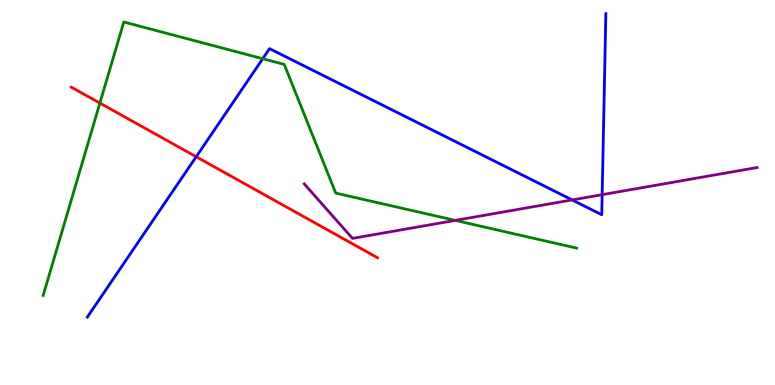[{'lines': ['blue', 'red'], 'intersections': [{'x': 2.53, 'y': 5.93}]}, {'lines': ['green', 'red'], 'intersections': [{'x': 1.29, 'y': 7.32}]}, {'lines': ['purple', 'red'], 'intersections': []}, {'lines': ['blue', 'green'], 'intersections': [{'x': 3.39, 'y': 8.47}]}, {'lines': ['blue', 'purple'], 'intersections': [{'x': 7.38, 'y': 4.81}, {'x': 7.77, 'y': 4.94}]}, {'lines': ['green', 'purple'], 'intersections': [{'x': 5.87, 'y': 4.28}]}]